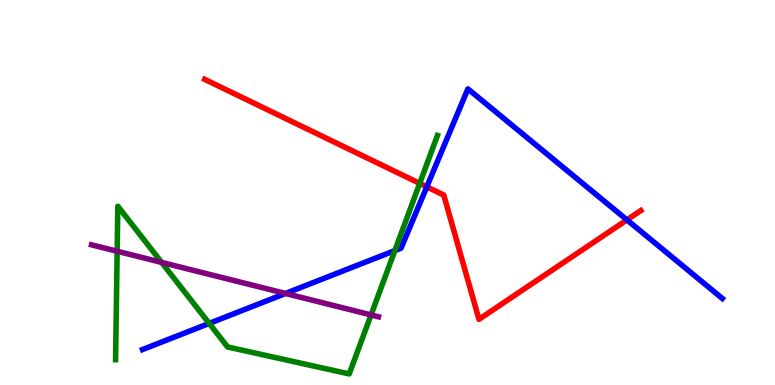[{'lines': ['blue', 'red'], 'intersections': [{'x': 5.51, 'y': 5.15}, {'x': 8.09, 'y': 4.29}]}, {'lines': ['green', 'red'], 'intersections': [{'x': 5.42, 'y': 5.24}]}, {'lines': ['purple', 'red'], 'intersections': []}, {'lines': ['blue', 'green'], 'intersections': [{'x': 2.7, 'y': 1.6}, {'x': 5.09, 'y': 3.49}]}, {'lines': ['blue', 'purple'], 'intersections': [{'x': 3.68, 'y': 2.38}]}, {'lines': ['green', 'purple'], 'intersections': [{'x': 1.51, 'y': 3.47}, {'x': 2.09, 'y': 3.18}, {'x': 4.79, 'y': 1.82}]}]